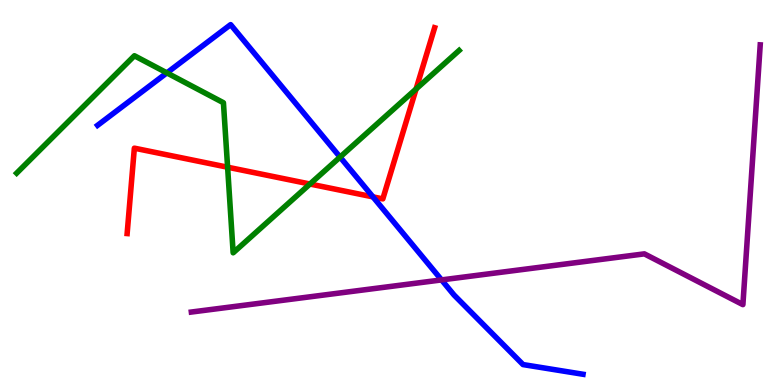[{'lines': ['blue', 'red'], 'intersections': [{'x': 4.81, 'y': 4.89}]}, {'lines': ['green', 'red'], 'intersections': [{'x': 2.94, 'y': 5.66}, {'x': 4.0, 'y': 5.22}, {'x': 5.37, 'y': 7.69}]}, {'lines': ['purple', 'red'], 'intersections': []}, {'lines': ['blue', 'green'], 'intersections': [{'x': 2.15, 'y': 8.11}, {'x': 4.39, 'y': 5.92}]}, {'lines': ['blue', 'purple'], 'intersections': [{'x': 5.7, 'y': 2.73}]}, {'lines': ['green', 'purple'], 'intersections': []}]